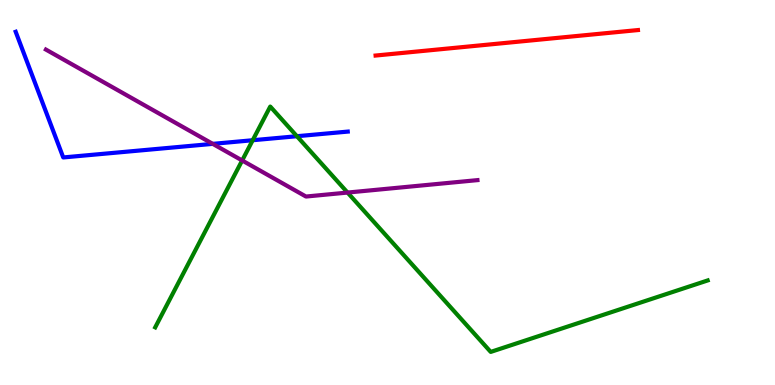[{'lines': ['blue', 'red'], 'intersections': []}, {'lines': ['green', 'red'], 'intersections': []}, {'lines': ['purple', 'red'], 'intersections': []}, {'lines': ['blue', 'green'], 'intersections': [{'x': 3.26, 'y': 6.36}, {'x': 3.83, 'y': 6.46}]}, {'lines': ['blue', 'purple'], 'intersections': [{'x': 2.75, 'y': 6.26}]}, {'lines': ['green', 'purple'], 'intersections': [{'x': 3.12, 'y': 5.83}, {'x': 4.48, 'y': 5.0}]}]